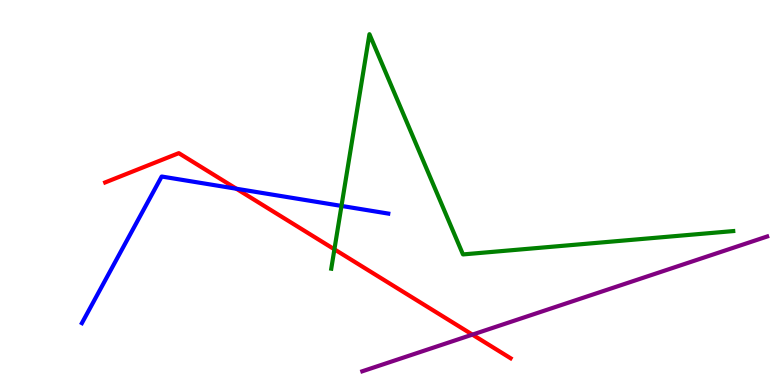[{'lines': ['blue', 'red'], 'intersections': [{'x': 3.05, 'y': 5.1}]}, {'lines': ['green', 'red'], 'intersections': [{'x': 4.31, 'y': 3.52}]}, {'lines': ['purple', 'red'], 'intersections': [{'x': 6.1, 'y': 1.31}]}, {'lines': ['blue', 'green'], 'intersections': [{'x': 4.41, 'y': 4.65}]}, {'lines': ['blue', 'purple'], 'intersections': []}, {'lines': ['green', 'purple'], 'intersections': []}]